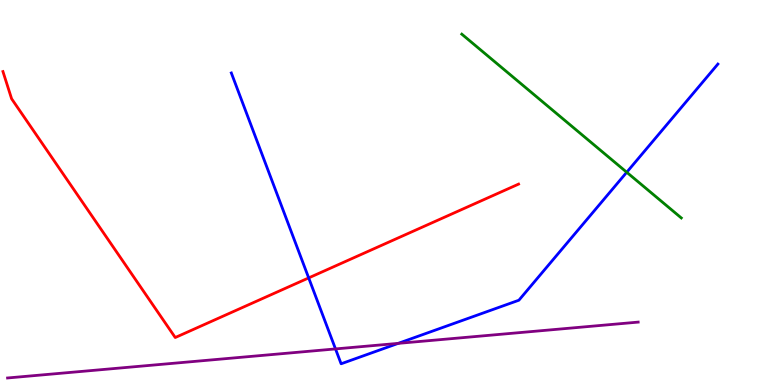[{'lines': ['blue', 'red'], 'intersections': [{'x': 3.98, 'y': 2.78}]}, {'lines': ['green', 'red'], 'intersections': []}, {'lines': ['purple', 'red'], 'intersections': []}, {'lines': ['blue', 'green'], 'intersections': [{'x': 8.09, 'y': 5.53}]}, {'lines': ['blue', 'purple'], 'intersections': [{'x': 4.33, 'y': 0.937}, {'x': 5.14, 'y': 1.08}]}, {'lines': ['green', 'purple'], 'intersections': []}]